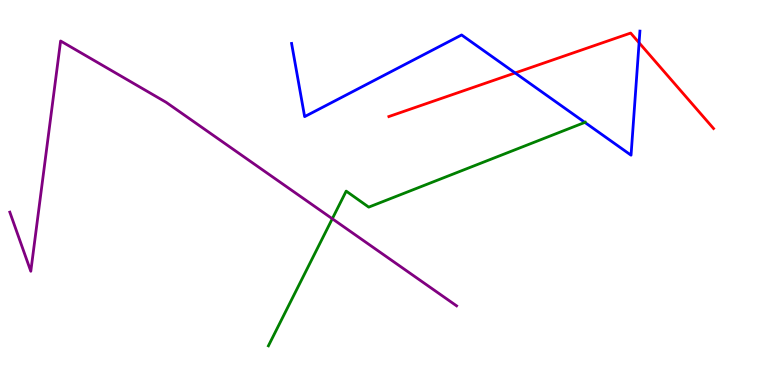[{'lines': ['blue', 'red'], 'intersections': [{'x': 6.65, 'y': 8.11}, {'x': 8.25, 'y': 8.89}]}, {'lines': ['green', 'red'], 'intersections': []}, {'lines': ['purple', 'red'], 'intersections': []}, {'lines': ['blue', 'green'], 'intersections': [{'x': 7.55, 'y': 6.82}]}, {'lines': ['blue', 'purple'], 'intersections': []}, {'lines': ['green', 'purple'], 'intersections': [{'x': 4.29, 'y': 4.32}]}]